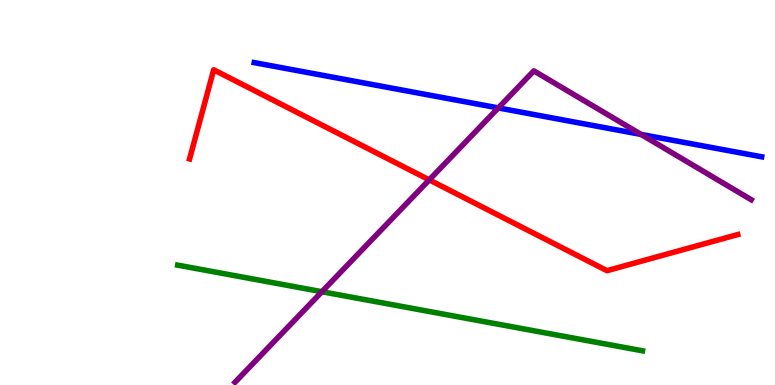[{'lines': ['blue', 'red'], 'intersections': []}, {'lines': ['green', 'red'], 'intersections': []}, {'lines': ['purple', 'red'], 'intersections': [{'x': 5.54, 'y': 5.33}]}, {'lines': ['blue', 'green'], 'intersections': []}, {'lines': ['blue', 'purple'], 'intersections': [{'x': 6.43, 'y': 7.2}, {'x': 8.27, 'y': 6.51}]}, {'lines': ['green', 'purple'], 'intersections': [{'x': 4.15, 'y': 2.42}]}]